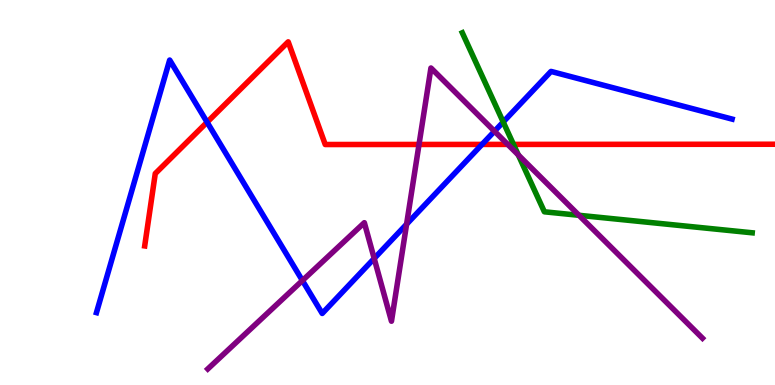[{'lines': ['blue', 'red'], 'intersections': [{'x': 2.67, 'y': 6.83}, {'x': 6.22, 'y': 6.25}]}, {'lines': ['green', 'red'], 'intersections': [{'x': 6.63, 'y': 6.25}]}, {'lines': ['purple', 'red'], 'intersections': [{'x': 5.41, 'y': 6.25}, {'x': 6.55, 'y': 6.25}]}, {'lines': ['blue', 'green'], 'intersections': [{'x': 6.49, 'y': 6.83}]}, {'lines': ['blue', 'purple'], 'intersections': [{'x': 3.9, 'y': 2.71}, {'x': 4.83, 'y': 3.29}, {'x': 5.25, 'y': 4.18}, {'x': 6.38, 'y': 6.59}]}, {'lines': ['green', 'purple'], 'intersections': [{'x': 6.69, 'y': 5.98}, {'x': 7.47, 'y': 4.41}]}]